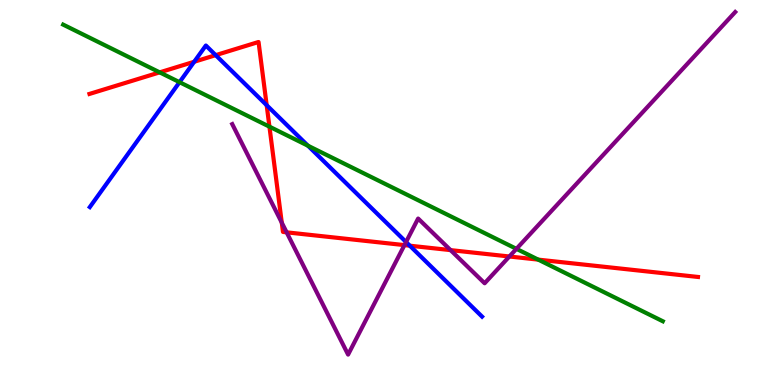[{'lines': ['blue', 'red'], 'intersections': [{'x': 2.51, 'y': 8.4}, {'x': 2.78, 'y': 8.57}, {'x': 3.44, 'y': 7.27}, {'x': 5.29, 'y': 3.62}]}, {'lines': ['green', 'red'], 'intersections': [{'x': 2.06, 'y': 8.12}, {'x': 3.48, 'y': 6.71}, {'x': 6.94, 'y': 3.26}]}, {'lines': ['purple', 'red'], 'intersections': [{'x': 3.64, 'y': 4.22}, {'x': 3.7, 'y': 3.97}, {'x': 5.22, 'y': 3.63}, {'x': 5.81, 'y': 3.5}, {'x': 6.57, 'y': 3.34}]}, {'lines': ['blue', 'green'], 'intersections': [{'x': 2.32, 'y': 7.87}, {'x': 3.97, 'y': 6.22}]}, {'lines': ['blue', 'purple'], 'intersections': [{'x': 5.24, 'y': 3.71}]}, {'lines': ['green', 'purple'], 'intersections': [{'x': 6.66, 'y': 3.54}]}]